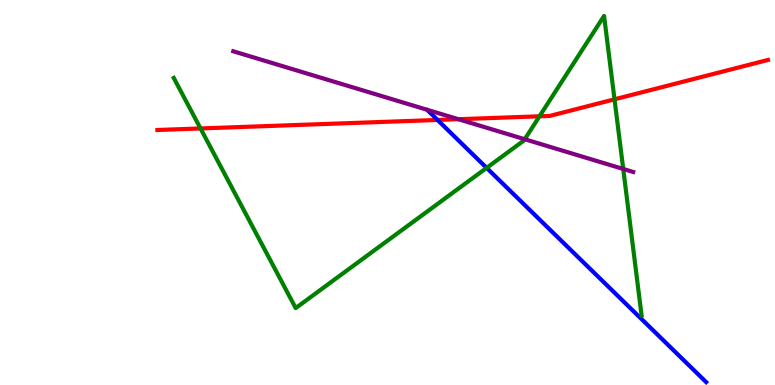[{'lines': ['blue', 'red'], 'intersections': [{'x': 5.65, 'y': 6.88}]}, {'lines': ['green', 'red'], 'intersections': [{'x': 2.59, 'y': 6.66}, {'x': 6.96, 'y': 6.98}, {'x': 7.93, 'y': 7.42}]}, {'lines': ['purple', 'red'], 'intersections': [{'x': 5.91, 'y': 6.9}]}, {'lines': ['blue', 'green'], 'intersections': [{'x': 6.28, 'y': 5.64}]}, {'lines': ['blue', 'purple'], 'intersections': []}, {'lines': ['green', 'purple'], 'intersections': [{'x': 6.77, 'y': 6.38}, {'x': 8.04, 'y': 5.61}]}]